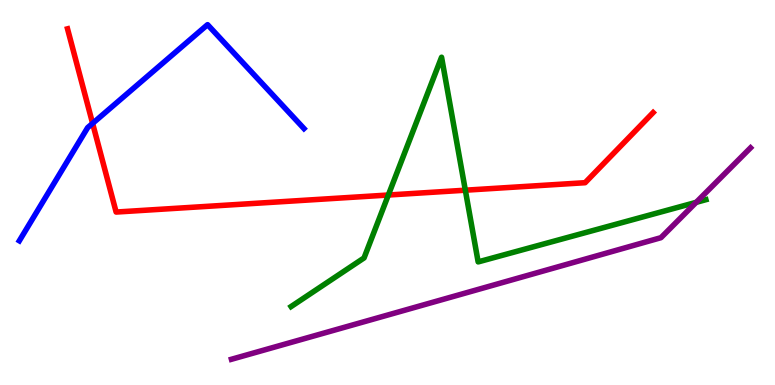[{'lines': ['blue', 'red'], 'intersections': [{'x': 1.19, 'y': 6.8}]}, {'lines': ['green', 'red'], 'intersections': [{'x': 5.01, 'y': 4.93}, {'x': 6.0, 'y': 5.06}]}, {'lines': ['purple', 'red'], 'intersections': []}, {'lines': ['blue', 'green'], 'intersections': []}, {'lines': ['blue', 'purple'], 'intersections': []}, {'lines': ['green', 'purple'], 'intersections': [{'x': 8.98, 'y': 4.74}]}]